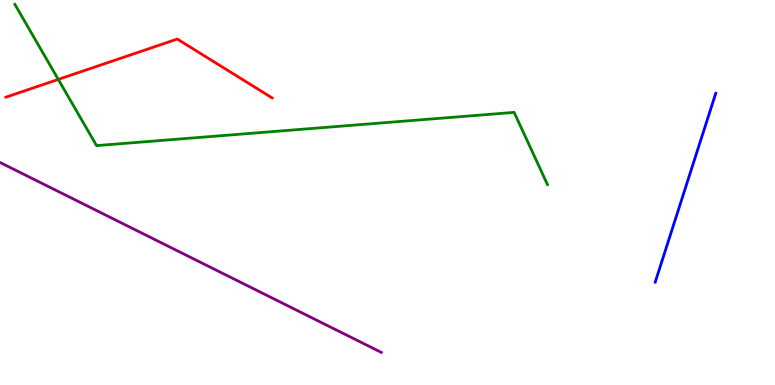[{'lines': ['blue', 'red'], 'intersections': []}, {'lines': ['green', 'red'], 'intersections': [{'x': 0.752, 'y': 7.94}]}, {'lines': ['purple', 'red'], 'intersections': []}, {'lines': ['blue', 'green'], 'intersections': []}, {'lines': ['blue', 'purple'], 'intersections': []}, {'lines': ['green', 'purple'], 'intersections': []}]